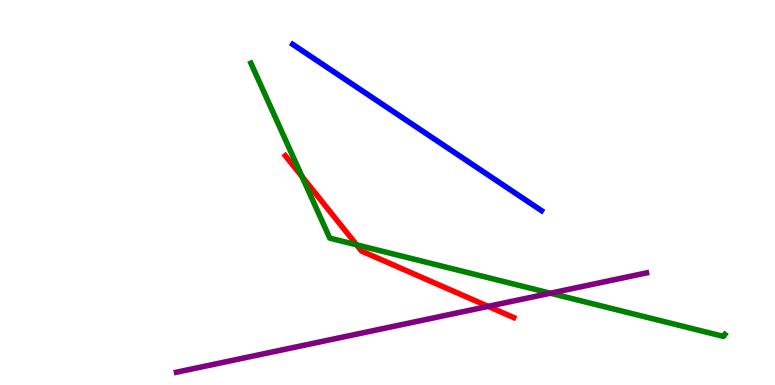[{'lines': ['blue', 'red'], 'intersections': []}, {'lines': ['green', 'red'], 'intersections': [{'x': 3.9, 'y': 5.41}, {'x': 4.6, 'y': 3.64}]}, {'lines': ['purple', 'red'], 'intersections': [{'x': 6.3, 'y': 2.04}]}, {'lines': ['blue', 'green'], 'intersections': []}, {'lines': ['blue', 'purple'], 'intersections': []}, {'lines': ['green', 'purple'], 'intersections': [{'x': 7.1, 'y': 2.38}]}]